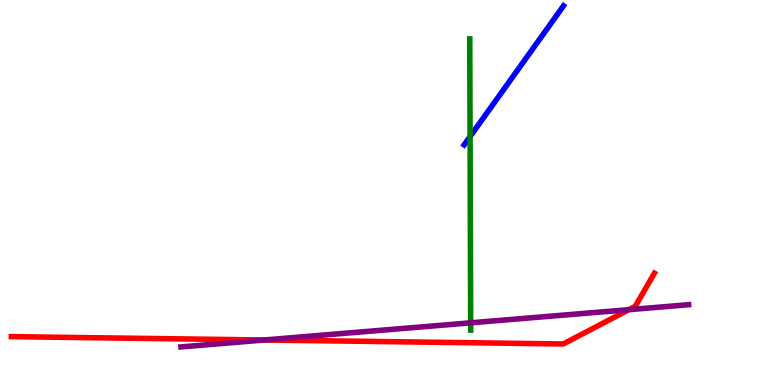[{'lines': ['blue', 'red'], 'intersections': []}, {'lines': ['green', 'red'], 'intersections': []}, {'lines': ['purple', 'red'], 'intersections': [{'x': 3.41, 'y': 1.17}, {'x': 8.11, 'y': 1.96}]}, {'lines': ['blue', 'green'], 'intersections': [{'x': 6.07, 'y': 6.45}]}, {'lines': ['blue', 'purple'], 'intersections': []}, {'lines': ['green', 'purple'], 'intersections': [{'x': 6.07, 'y': 1.61}]}]